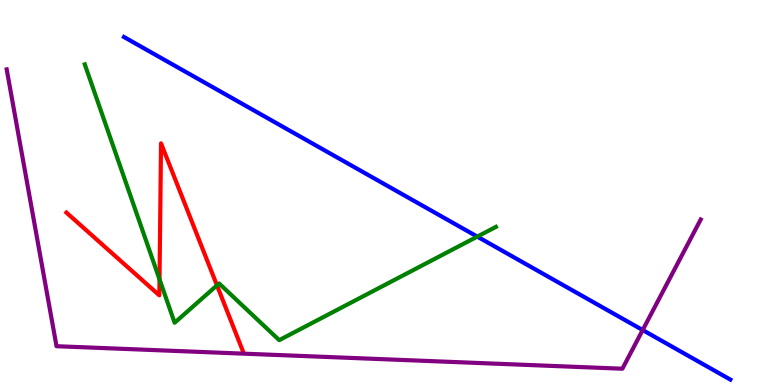[{'lines': ['blue', 'red'], 'intersections': []}, {'lines': ['green', 'red'], 'intersections': [{'x': 2.06, 'y': 2.74}, {'x': 2.8, 'y': 2.59}]}, {'lines': ['purple', 'red'], 'intersections': []}, {'lines': ['blue', 'green'], 'intersections': [{'x': 6.16, 'y': 3.85}]}, {'lines': ['blue', 'purple'], 'intersections': [{'x': 8.29, 'y': 1.43}]}, {'lines': ['green', 'purple'], 'intersections': []}]